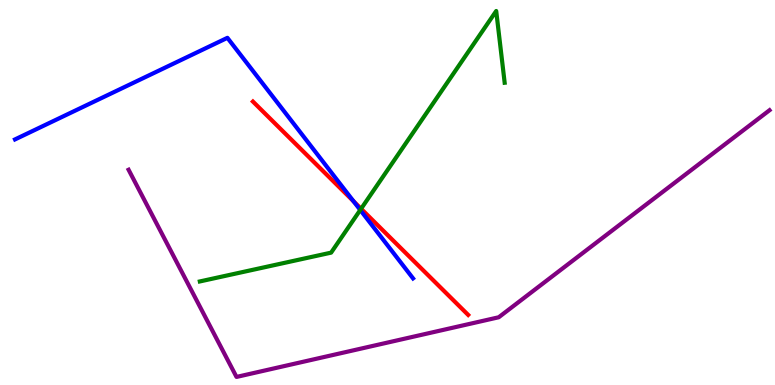[{'lines': ['blue', 'red'], 'intersections': [{'x': 4.56, 'y': 4.77}]}, {'lines': ['green', 'red'], 'intersections': [{'x': 4.66, 'y': 4.58}]}, {'lines': ['purple', 'red'], 'intersections': []}, {'lines': ['blue', 'green'], 'intersections': [{'x': 4.65, 'y': 4.55}]}, {'lines': ['blue', 'purple'], 'intersections': []}, {'lines': ['green', 'purple'], 'intersections': []}]